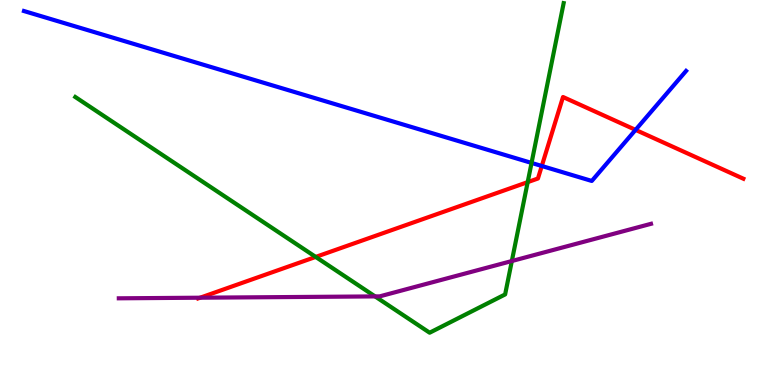[{'lines': ['blue', 'red'], 'intersections': [{'x': 6.99, 'y': 5.69}, {'x': 8.2, 'y': 6.63}]}, {'lines': ['green', 'red'], 'intersections': [{'x': 4.07, 'y': 3.33}, {'x': 6.81, 'y': 5.27}]}, {'lines': ['purple', 'red'], 'intersections': [{'x': 2.58, 'y': 2.27}]}, {'lines': ['blue', 'green'], 'intersections': [{'x': 6.86, 'y': 5.77}]}, {'lines': ['blue', 'purple'], 'intersections': []}, {'lines': ['green', 'purple'], 'intersections': [{'x': 4.84, 'y': 2.3}, {'x': 6.6, 'y': 3.22}]}]